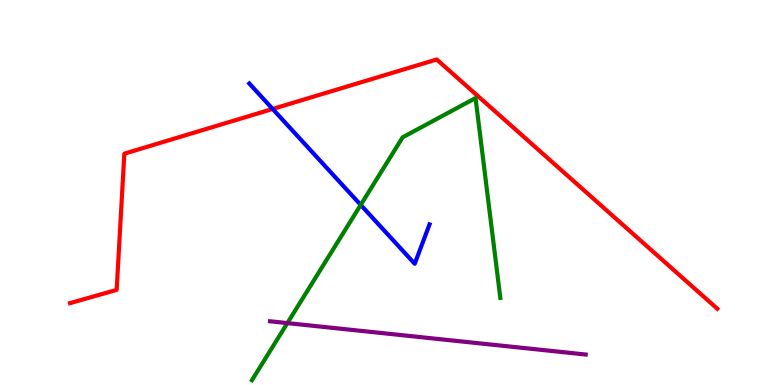[{'lines': ['blue', 'red'], 'intersections': [{'x': 3.52, 'y': 7.17}]}, {'lines': ['green', 'red'], 'intersections': []}, {'lines': ['purple', 'red'], 'intersections': []}, {'lines': ['blue', 'green'], 'intersections': [{'x': 4.65, 'y': 4.68}]}, {'lines': ['blue', 'purple'], 'intersections': []}, {'lines': ['green', 'purple'], 'intersections': [{'x': 3.71, 'y': 1.61}]}]